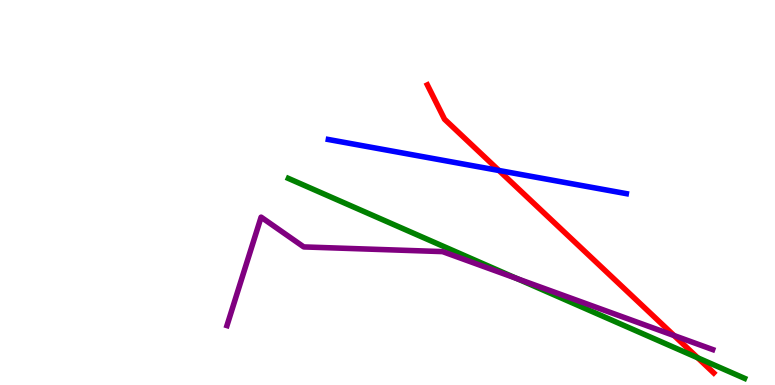[{'lines': ['blue', 'red'], 'intersections': [{'x': 6.44, 'y': 5.57}]}, {'lines': ['green', 'red'], 'intersections': [{'x': 9.0, 'y': 0.707}]}, {'lines': ['purple', 'red'], 'intersections': [{'x': 8.7, 'y': 1.28}]}, {'lines': ['blue', 'green'], 'intersections': []}, {'lines': ['blue', 'purple'], 'intersections': []}, {'lines': ['green', 'purple'], 'intersections': [{'x': 6.67, 'y': 2.76}]}]